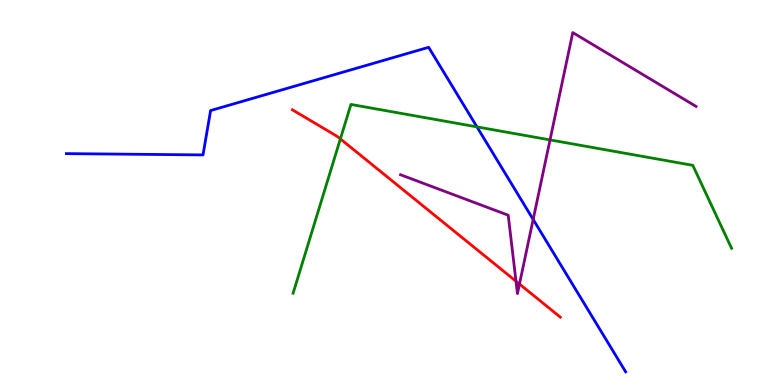[{'lines': ['blue', 'red'], 'intersections': []}, {'lines': ['green', 'red'], 'intersections': [{'x': 4.39, 'y': 6.39}]}, {'lines': ['purple', 'red'], 'intersections': [{'x': 6.66, 'y': 2.7}, {'x': 6.7, 'y': 2.62}]}, {'lines': ['blue', 'green'], 'intersections': [{'x': 6.15, 'y': 6.7}]}, {'lines': ['blue', 'purple'], 'intersections': [{'x': 6.88, 'y': 4.3}]}, {'lines': ['green', 'purple'], 'intersections': [{'x': 7.1, 'y': 6.37}]}]